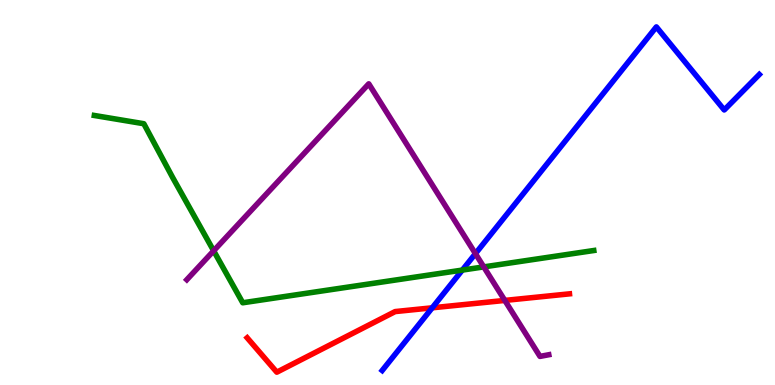[{'lines': ['blue', 'red'], 'intersections': [{'x': 5.58, 'y': 2.0}]}, {'lines': ['green', 'red'], 'intersections': []}, {'lines': ['purple', 'red'], 'intersections': [{'x': 6.51, 'y': 2.2}]}, {'lines': ['blue', 'green'], 'intersections': [{'x': 5.97, 'y': 2.98}]}, {'lines': ['blue', 'purple'], 'intersections': [{'x': 6.13, 'y': 3.41}]}, {'lines': ['green', 'purple'], 'intersections': [{'x': 2.76, 'y': 3.49}, {'x': 6.24, 'y': 3.07}]}]